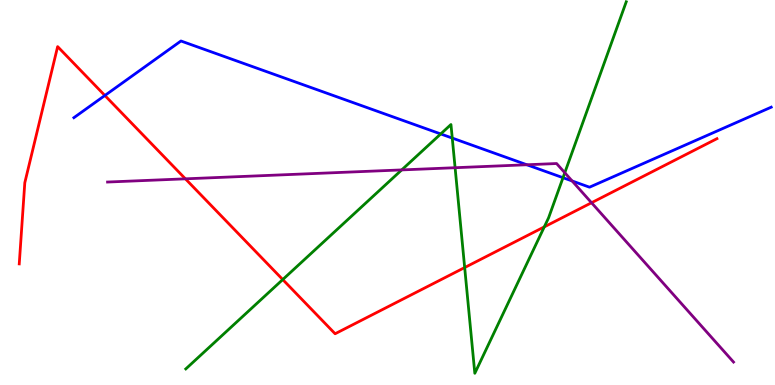[{'lines': ['blue', 'red'], 'intersections': [{'x': 1.35, 'y': 7.52}]}, {'lines': ['green', 'red'], 'intersections': [{'x': 3.65, 'y': 2.74}, {'x': 6.0, 'y': 3.05}, {'x': 7.02, 'y': 4.11}]}, {'lines': ['purple', 'red'], 'intersections': [{'x': 2.39, 'y': 5.36}, {'x': 7.63, 'y': 4.73}]}, {'lines': ['blue', 'green'], 'intersections': [{'x': 5.69, 'y': 6.52}, {'x': 5.84, 'y': 6.41}, {'x': 7.26, 'y': 5.38}]}, {'lines': ['blue', 'purple'], 'intersections': [{'x': 6.8, 'y': 5.72}, {'x': 7.38, 'y': 5.3}]}, {'lines': ['green', 'purple'], 'intersections': [{'x': 5.18, 'y': 5.59}, {'x': 5.87, 'y': 5.64}, {'x': 7.29, 'y': 5.51}]}]